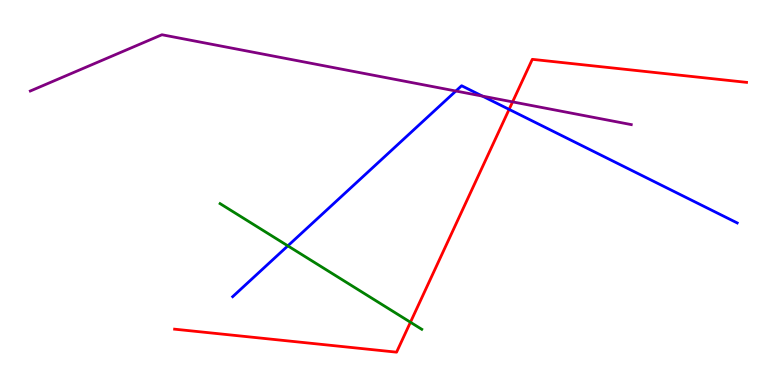[{'lines': ['blue', 'red'], 'intersections': [{'x': 6.57, 'y': 7.16}]}, {'lines': ['green', 'red'], 'intersections': [{'x': 5.3, 'y': 1.63}]}, {'lines': ['purple', 'red'], 'intersections': [{'x': 6.61, 'y': 7.35}]}, {'lines': ['blue', 'green'], 'intersections': [{'x': 3.71, 'y': 3.61}]}, {'lines': ['blue', 'purple'], 'intersections': [{'x': 5.88, 'y': 7.64}, {'x': 6.22, 'y': 7.5}]}, {'lines': ['green', 'purple'], 'intersections': []}]